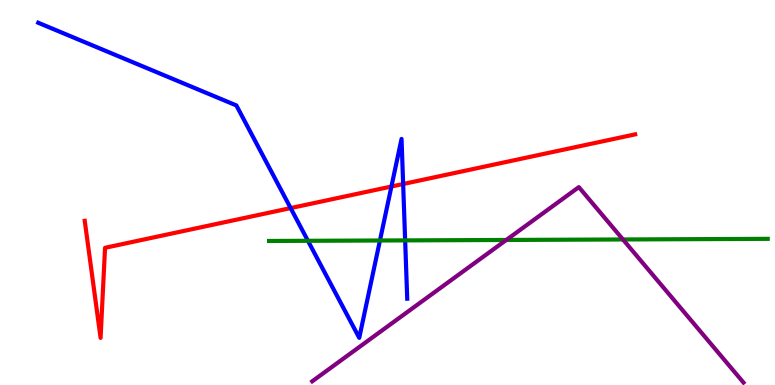[{'lines': ['blue', 'red'], 'intersections': [{'x': 3.75, 'y': 4.6}, {'x': 5.05, 'y': 5.16}, {'x': 5.2, 'y': 5.22}]}, {'lines': ['green', 'red'], 'intersections': []}, {'lines': ['purple', 'red'], 'intersections': []}, {'lines': ['blue', 'green'], 'intersections': [{'x': 3.97, 'y': 3.75}, {'x': 4.9, 'y': 3.75}, {'x': 5.23, 'y': 3.76}]}, {'lines': ['blue', 'purple'], 'intersections': []}, {'lines': ['green', 'purple'], 'intersections': [{'x': 6.53, 'y': 3.77}, {'x': 8.04, 'y': 3.78}]}]